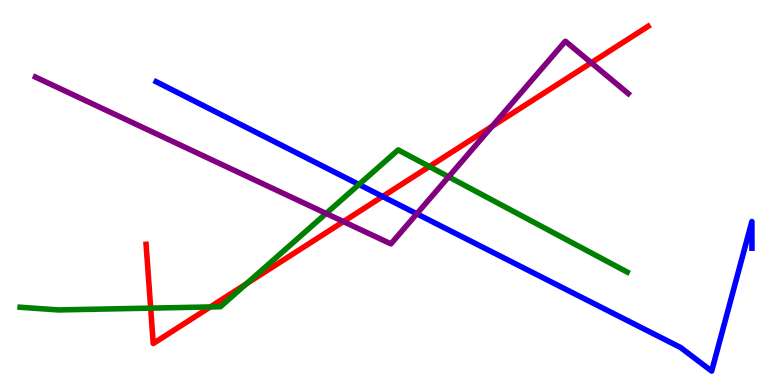[{'lines': ['blue', 'red'], 'intersections': [{'x': 4.94, 'y': 4.9}]}, {'lines': ['green', 'red'], 'intersections': [{'x': 1.94, 'y': 2.0}, {'x': 2.71, 'y': 2.03}, {'x': 3.18, 'y': 2.63}, {'x': 5.54, 'y': 5.67}]}, {'lines': ['purple', 'red'], 'intersections': [{'x': 4.43, 'y': 4.24}, {'x': 6.35, 'y': 6.72}, {'x': 7.63, 'y': 8.37}]}, {'lines': ['blue', 'green'], 'intersections': [{'x': 4.63, 'y': 5.21}]}, {'lines': ['blue', 'purple'], 'intersections': [{'x': 5.38, 'y': 4.45}]}, {'lines': ['green', 'purple'], 'intersections': [{'x': 4.21, 'y': 4.46}, {'x': 5.79, 'y': 5.41}]}]